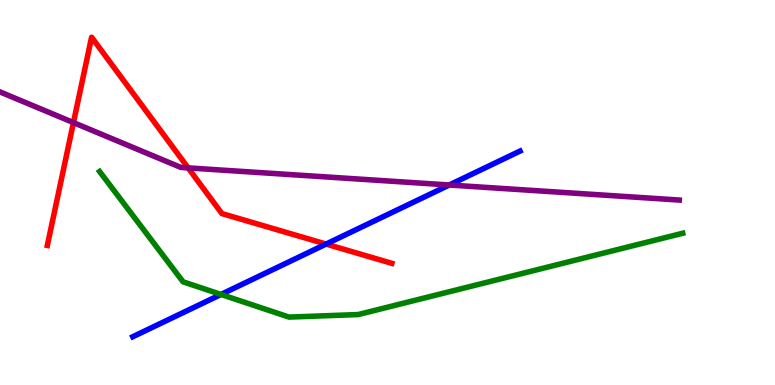[{'lines': ['blue', 'red'], 'intersections': [{'x': 4.21, 'y': 3.66}]}, {'lines': ['green', 'red'], 'intersections': []}, {'lines': ['purple', 'red'], 'intersections': [{'x': 0.948, 'y': 6.82}, {'x': 2.43, 'y': 5.64}]}, {'lines': ['blue', 'green'], 'intersections': [{'x': 2.85, 'y': 2.35}]}, {'lines': ['blue', 'purple'], 'intersections': [{'x': 5.8, 'y': 5.19}]}, {'lines': ['green', 'purple'], 'intersections': []}]